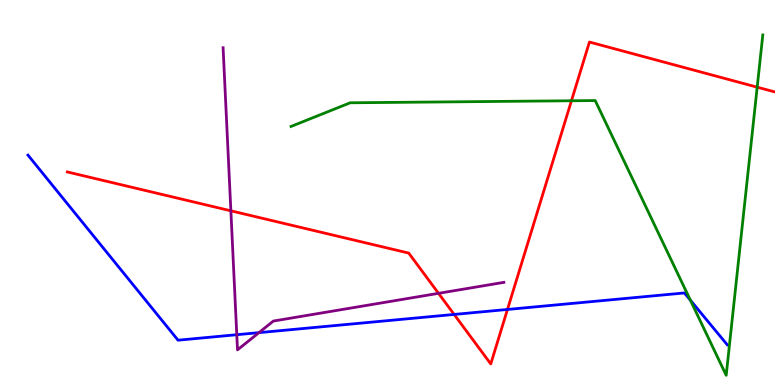[{'lines': ['blue', 'red'], 'intersections': [{'x': 5.86, 'y': 1.83}, {'x': 6.55, 'y': 1.96}]}, {'lines': ['green', 'red'], 'intersections': [{'x': 7.37, 'y': 7.38}, {'x': 9.77, 'y': 7.74}]}, {'lines': ['purple', 'red'], 'intersections': [{'x': 2.98, 'y': 4.52}, {'x': 5.66, 'y': 2.38}]}, {'lines': ['blue', 'green'], 'intersections': [{'x': 8.91, 'y': 2.2}]}, {'lines': ['blue', 'purple'], 'intersections': [{'x': 3.06, 'y': 1.31}, {'x': 3.34, 'y': 1.36}]}, {'lines': ['green', 'purple'], 'intersections': []}]